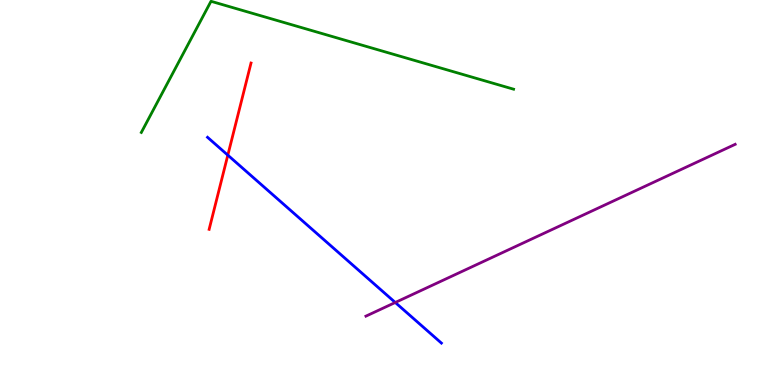[{'lines': ['blue', 'red'], 'intersections': [{'x': 2.94, 'y': 5.97}]}, {'lines': ['green', 'red'], 'intersections': []}, {'lines': ['purple', 'red'], 'intersections': []}, {'lines': ['blue', 'green'], 'intersections': []}, {'lines': ['blue', 'purple'], 'intersections': [{'x': 5.1, 'y': 2.14}]}, {'lines': ['green', 'purple'], 'intersections': []}]